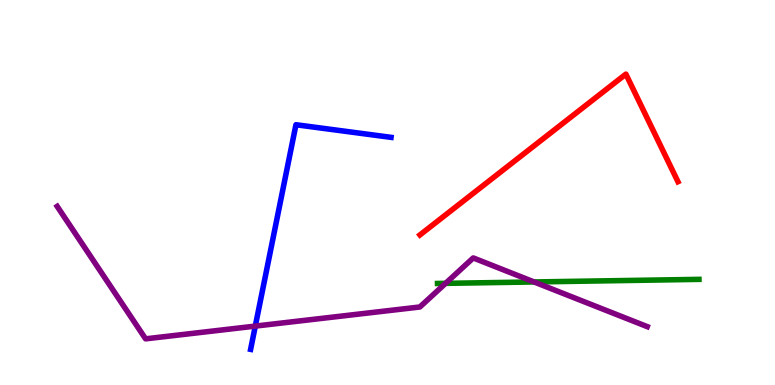[{'lines': ['blue', 'red'], 'intersections': []}, {'lines': ['green', 'red'], 'intersections': []}, {'lines': ['purple', 'red'], 'intersections': []}, {'lines': ['blue', 'green'], 'intersections': []}, {'lines': ['blue', 'purple'], 'intersections': [{'x': 3.29, 'y': 1.53}]}, {'lines': ['green', 'purple'], 'intersections': [{'x': 5.75, 'y': 2.64}, {'x': 6.89, 'y': 2.68}]}]